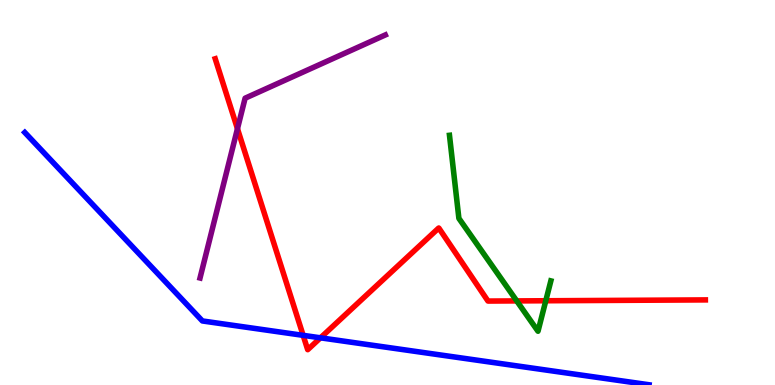[{'lines': ['blue', 'red'], 'intersections': [{'x': 3.91, 'y': 1.29}, {'x': 4.14, 'y': 1.23}]}, {'lines': ['green', 'red'], 'intersections': [{'x': 6.67, 'y': 2.18}, {'x': 7.04, 'y': 2.19}]}, {'lines': ['purple', 'red'], 'intersections': [{'x': 3.06, 'y': 6.66}]}, {'lines': ['blue', 'green'], 'intersections': []}, {'lines': ['blue', 'purple'], 'intersections': []}, {'lines': ['green', 'purple'], 'intersections': []}]